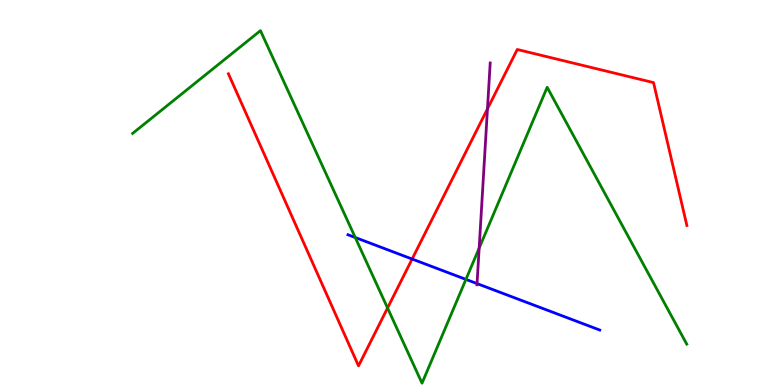[{'lines': ['blue', 'red'], 'intersections': [{'x': 5.32, 'y': 3.27}]}, {'lines': ['green', 'red'], 'intersections': [{'x': 5.0, 'y': 2.0}]}, {'lines': ['purple', 'red'], 'intersections': [{'x': 6.29, 'y': 7.17}]}, {'lines': ['blue', 'green'], 'intersections': [{'x': 4.58, 'y': 3.83}, {'x': 6.01, 'y': 2.74}]}, {'lines': ['blue', 'purple'], 'intersections': [{'x': 6.16, 'y': 2.63}]}, {'lines': ['green', 'purple'], 'intersections': [{'x': 6.18, 'y': 3.56}]}]